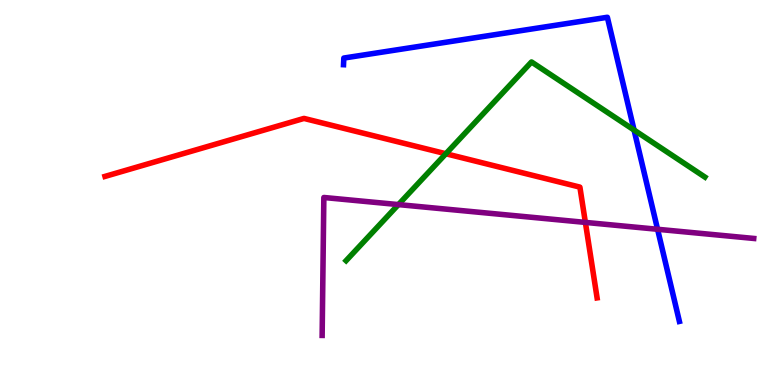[{'lines': ['blue', 'red'], 'intersections': []}, {'lines': ['green', 'red'], 'intersections': [{'x': 5.75, 'y': 6.01}]}, {'lines': ['purple', 'red'], 'intersections': [{'x': 7.55, 'y': 4.22}]}, {'lines': ['blue', 'green'], 'intersections': [{'x': 8.18, 'y': 6.62}]}, {'lines': ['blue', 'purple'], 'intersections': [{'x': 8.48, 'y': 4.04}]}, {'lines': ['green', 'purple'], 'intersections': [{'x': 5.14, 'y': 4.69}]}]